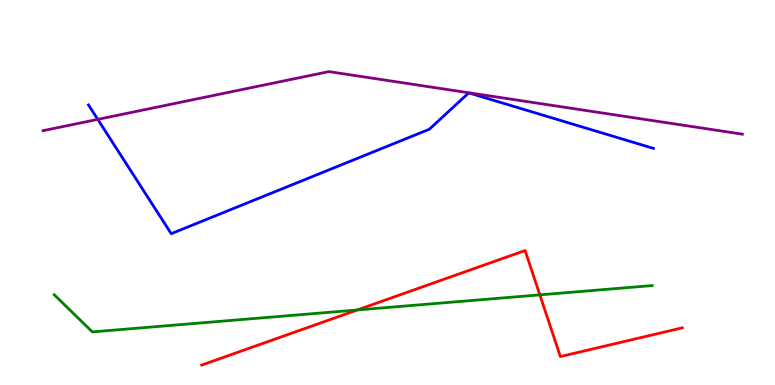[{'lines': ['blue', 'red'], 'intersections': []}, {'lines': ['green', 'red'], 'intersections': [{'x': 4.61, 'y': 1.95}, {'x': 6.97, 'y': 2.34}]}, {'lines': ['purple', 'red'], 'intersections': []}, {'lines': ['blue', 'green'], 'intersections': []}, {'lines': ['blue', 'purple'], 'intersections': [{'x': 1.26, 'y': 6.9}]}, {'lines': ['green', 'purple'], 'intersections': []}]